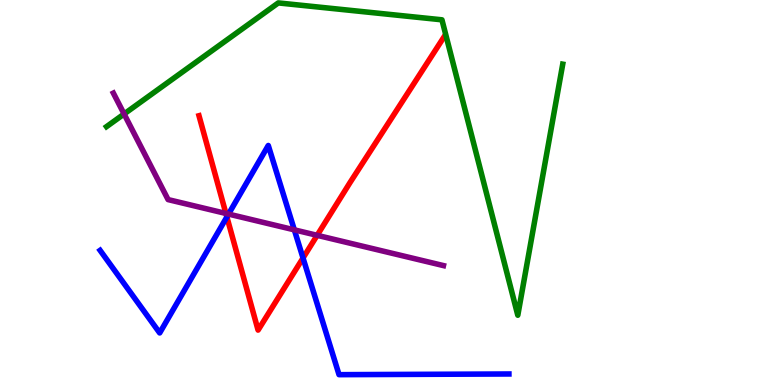[{'lines': ['blue', 'red'], 'intersections': [{'x': 2.93, 'y': 4.37}, {'x': 3.91, 'y': 3.3}]}, {'lines': ['green', 'red'], 'intersections': []}, {'lines': ['purple', 'red'], 'intersections': [{'x': 2.92, 'y': 4.46}, {'x': 4.09, 'y': 3.89}]}, {'lines': ['blue', 'green'], 'intersections': []}, {'lines': ['blue', 'purple'], 'intersections': [{'x': 2.95, 'y': 4.44}, {'x': 3.8, 'y': 4.03}]}, {'lines': ['green', 'purple'], 'intersections': [{'x': 1.6, 'y': 7.04}]}]